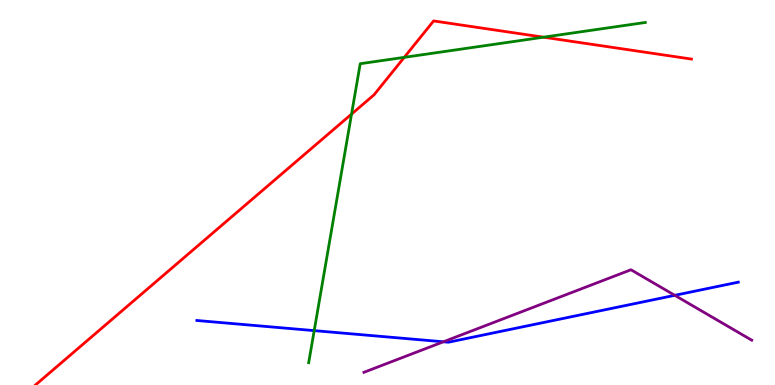[{'lines': ['blue', 'red'], 'intersections': []}, {'lines': ['green', 'red'], 'intersections': [{'x': 4.54, 'y': 7.04}, {'x': 5.22, 'y': 8.51}, {'x': 7.01, 'y': 9.03}]}, {'lines': ['purple', 'red'], 'intersections': []}, {'lines': ['blue', 'green'], 'intersections': [{'x': 4.05, 'y': 1.41}]}, {'lines': ['blue', 'purple'], 'intersections': [{'x': 5.72, 'y': 1.12}, {'x': 8.71, 'y': 2.33}]}, {'lines': ['green', 'purple'], 'intersections': []}]